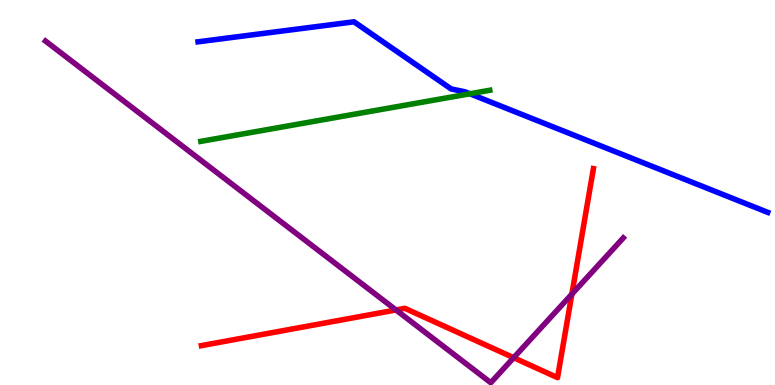[{'lines': ['blue', 'red'], 'intersections': []}, {'lines': ['green', 'red'], 'intersections': []}, {'lines': ['purple', 'red'], 'intersections': [{'x': 5.11, 'y': 1.95}, {'x': 6.63, 'y': 0.709}, {'x': 7.38, 'y': 2.36}]}, {'lines': ['blue', 'green'], 'intersections': [{'x': 6.06, 'y': 7.56}]}, {'lines': ['blue', 'purple'], 'intersections': []}, {'lines': ['green', 'purple'], 'intersections': []}]